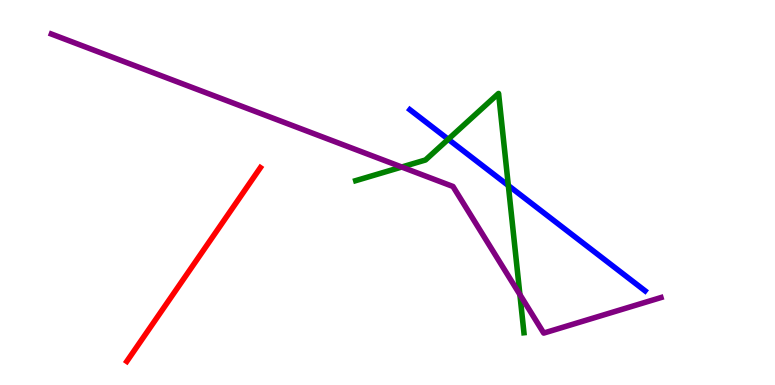[{'lines': ['blue', 'red'], 'intersections': []}, {'lines': ['green', 'red'], 'intersections': []}, {'lines': ['purple', 'red'], 'intersections': []}, {'lines': ['blue', 'green'], 'intersections': [{'x': 5.78, 'y': 6.38}, {'x': 6.56, 'y': 5.18}]}, {'lines': ['blue', 'purple'], 'intersections': []}, {'lines': ['green', 'purple'], 'intersections': [{'x': 5.18, 'y': 5.66}, {'x': 6.71, 'y': 2.35}]}]